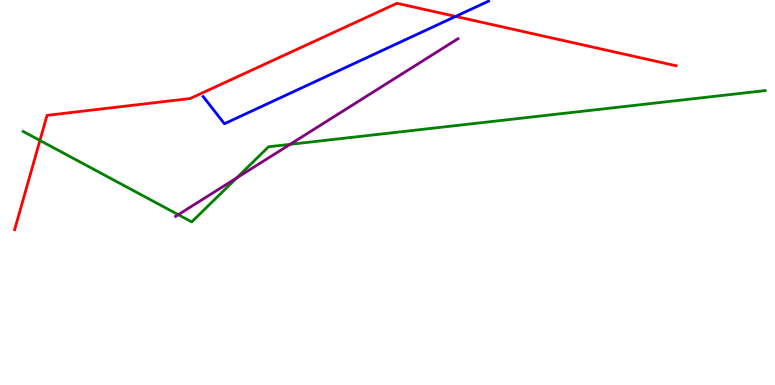[{'lines': ['blue', 'red'], 'intersections': [{'x': 5.88, 'y': 9.57}]}, {'lines': ['green', 'red'], 'intersections': [{'x': 0.515, 'y': 6.35}]}, {'lines': ['purple', 'red'], 'intersections': []}, {'lines': ['blue', 'green'], 'intersections': []}, {'lines': ['blue', 'purple'], 'intersections': []}, {'lines': ['green', 'purple'], 'intersections': [{'x': 2.3, 'y': 4.42}, {'x': 3.05, 'y': 5.38}, {'x': 3.74, 'y': 6.25}]}]